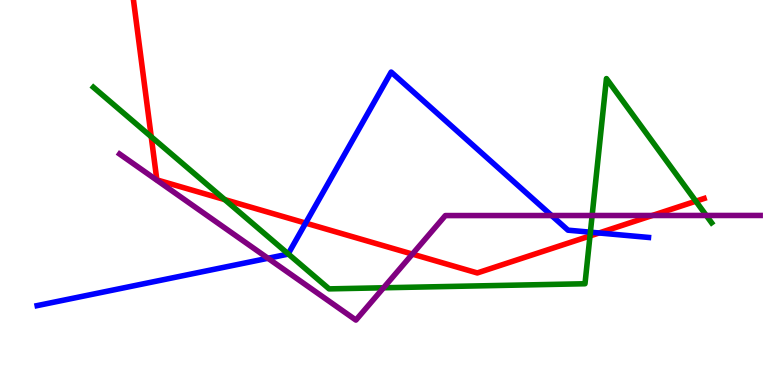[{'lines': ['blue', 'red'], 'intersections': [{'x': 3.94, 'y': 4.21}, {'x': 7.73, 'y': 3.95}]}, {'lines': ['green', 'red'], 'intersections': [{'x': 1.95, 'y': 6.45}, {'x': 2.9, 'y': 4.82}, {'x': 7.61, 'y': 3.87}, {'x': 8.98, 'y': 4.77}]}, {'lines': ['purple', 'red'], 'intersections': [{'x': 5.32, 'y': 3.4}, {'x': 8.42, 'y': 4.4}]}, {'lines': ['blue', 'green'], 'intersections': [{'x': 3.72, 'y': 3.41}, {'x': 7.62, 'y': 3.97}]}, {'lines': ['blue', 'purple'], 'intersections': [{'x': 3.46, 'y': 3.29}, {'x': 7.12, 'y': 4.4}]}, {'lines': ['green', 'purple'], 'intersections': [{'x': 4.95, 'y': 2.53}, {'x': 7.64, 'y': 4.4}, {'x': 9.11, 'y': 4.4}]}]